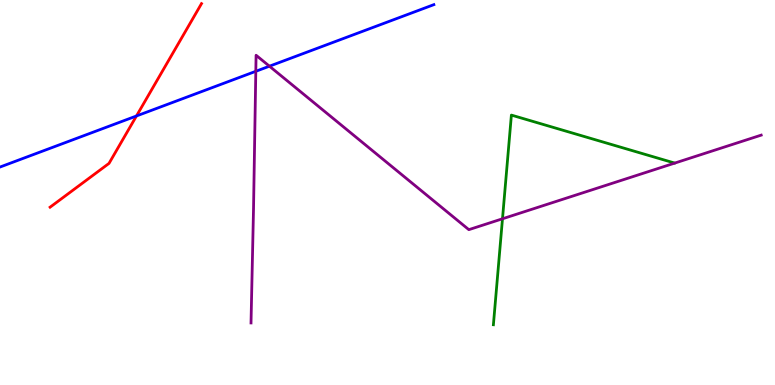[{'lines': ['blue', 'red'], 'intersections': [{'x': 1.76, 'y': 6.99}]}, {'lines': ['green', 'red'], 'intersections': []}, {'lines': ['purple', 'red'], 'intersections': []}, {'lines': ['blue', 'green'], 'intersections': []}, {'lines': ['blue', 'purple'], 'intersections': [{'x': 3.3, 'y': 8.15}, {'x': 3.48, 'y': 8.28}]}, {'lines': ['green', 'purple'], 'intersections': [{'x': 6.48, 'y': 4.32}]}]